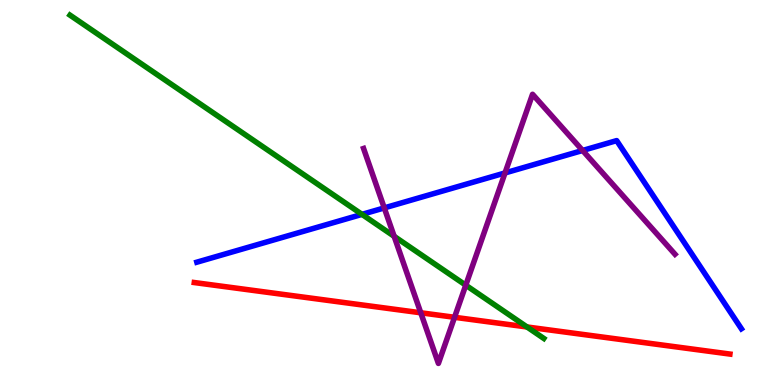[{'lines': ['blue', 'red'], 'intersections': []}, {'lines': ['green', 'red'], 'intersections': [{'x': 6.8, 'y': 1.51}]}, {'lines': ['purple', 'red'], 'intersections': [{'x': 5.43, 'y': 1.88}, {'x': 5.86, 'y': 1.76}]}, {'lines': ['blue', 'green'], 'intersections': [{'x': 4.67, 'y': 4.43}]}, {'lines': ['blue', 'purple'], 'intersections': [{'x': 4.96, 'y': 4.6}, {'x': 6.52, 'y': 5.51}, {'x': 7.52, 'y': 6.09}]}, {'lines': ['green', 'purple'], 'intersections': [{'x': 5.09, 'y': 3.86}, {'x': 6.01, 'y': 2.59}]}]